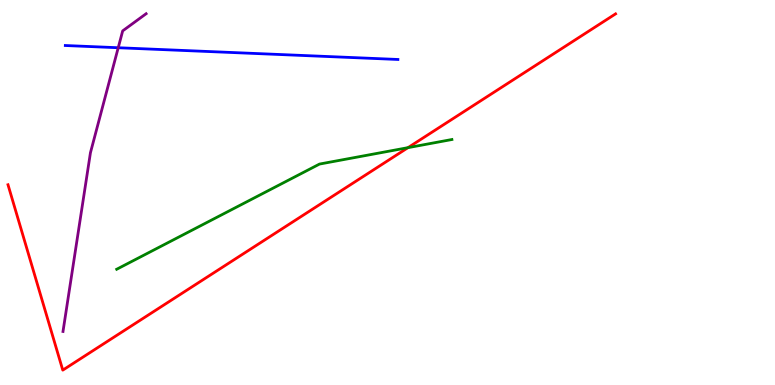[{'lines': ['blue', 'red'], 'intersections': []}, {'lines': ['green', 'red'], 'intersections': [{'x': 5.26, 'y': 6.16}]}, {'lines': ['purple', 'red'], 'intersections': []}, {'lines': ['blue', 'green'], 'intersections': []}, {'lines': ['blue', 'purple'], 'intersections': [{'x': 1.53, 'y': 8.76}]}, {'lines': ['green', 'purple'], 'intersections': []}]